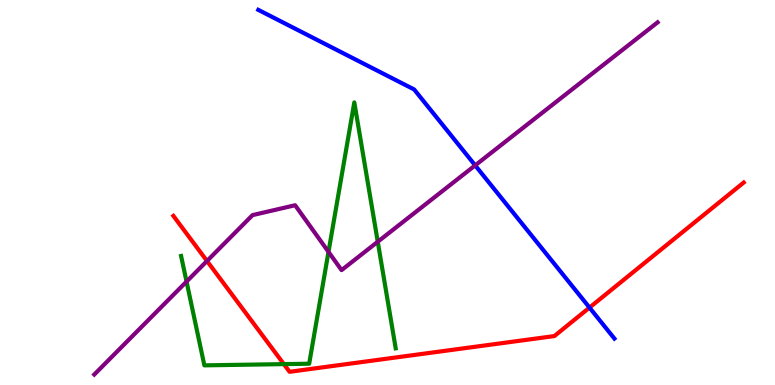[{'lines': ['blue', 'red'], 'intersections': [{'x': 7.61, 'y': 2.01}]}, {'lines': ['green', 'red'], 'intersections': [{'x': 3.66, 'y': 0.542}]}, {'lines': ['purple', 'red'], 'intersections': [{'x': 2.67, 'y': 3.22}]}, {'lines': ['blue', 'green'], 'intersections': []}, {'lines': ['blue', 'purple'], 'intersections': [{'x': 6.13, 'y': 5.7}]}, {'lines': ['green', 'purple'], 'intersections': [{'x': 2.41, 'y': 2.69}, {'x': 4.24, 'y': 3.46}, {'x': 4.87, 'y': 3.72}]}]